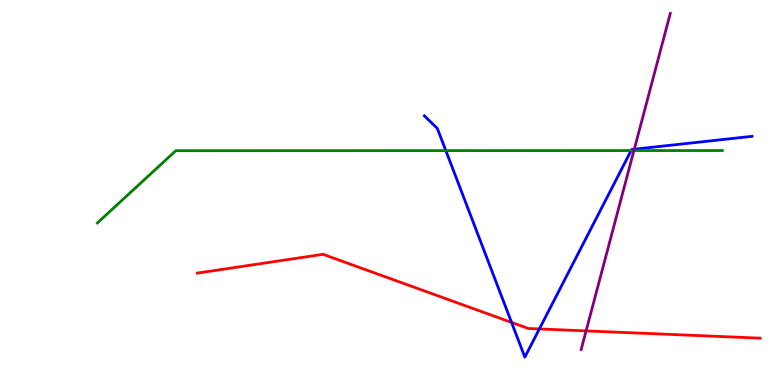[{'lines': ['blue', 'red'], 'intersections': [{'x': 6.6, 'y': 1.63}, {'x': 6.96, 'y': 1.46}]}, {'lines': ['green', 'red'], 'intersections': []}, {'lines': ['purple', 'red'], 'intersections': [{'x': 7.56, 'y': 1.41}]}, {'lines': ['blue', 'green'], 'intersections': [{'x': 5.75, 'y': 6.09}, {'x': 8.14, 'y': 6.09}]}, {'lines': ['blue', 'purple'], 'intersections': [{'x': 8.18, 'y': 6.12}]}, {'lines': ['green', 'purple'], 'intersections': [{'x': 8.18, 'y': 6.09}]}]